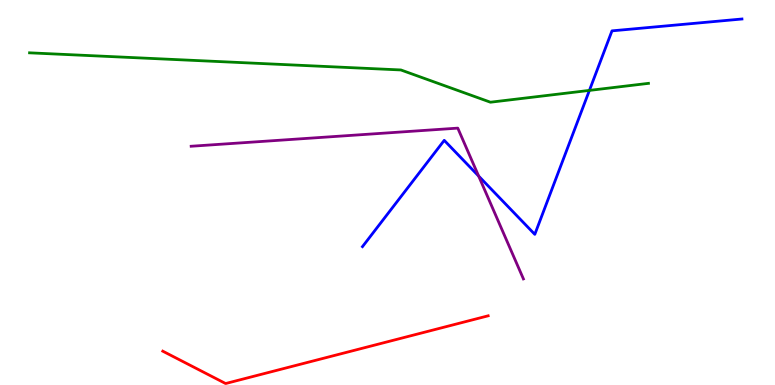[{'lines': ['blue', 'red'], 'intersections': []}, {'lines': ['green', 'red'], 'intersections': []}, {'lines': ['purple', 'red'], 'intersections': []}, {'lines': ['blue', 'green'], 'intersections': [{'x': 7.61, 'y': 7.65}]}, {'lines': ['blue', 'purple'], 'intersections': [{'x': 6.18, 'y': 5.43}]}, {'lines': ['green', 'purple'], 'intersections': []}]